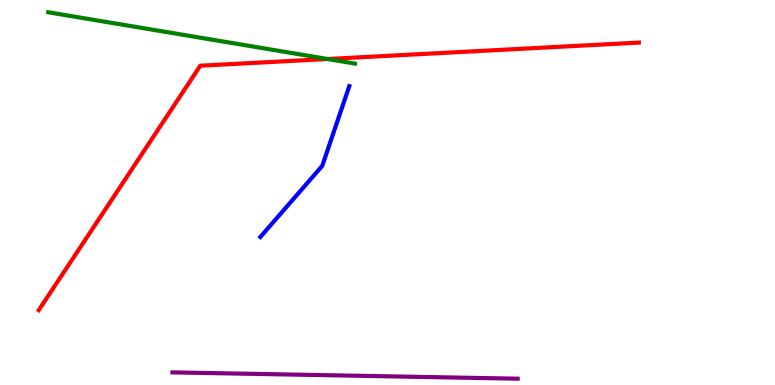[{'lines': ['blue', 'red'], 'intersections': []}, {'lines': ['green', 'red'], 'intersections': [{'x': 4.23, 'y': 8.47}]}, {'lines': ['purple', 'red'], 'intersections': []}, {'lines': ['blue', 'green'], 'intersections': []}, {'lines': ['blue', 'purple'], 'intersections': []}, {'lines': ['green', 'purple'], 'intersections': []}]